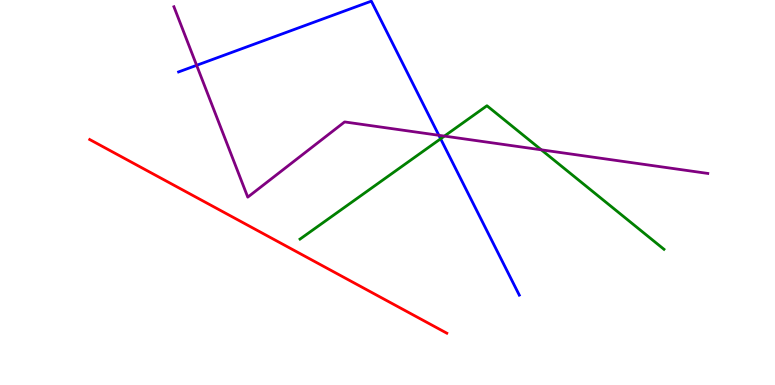[{'lines': ['blue', 'red'], 'intersections': []}, {'lines': ['green', 'red'], 'intersections': []}, {'lines': ['purple', 'red'], 'intersections': []}, {'lines': ['blue', 'green'], 'intersections': [{'x': 5.69, 'y': 6.39}]}, {'lines': ['blue', 'purple'], 'intersections': [{'x': 2.54, 'y': 8.3}, {'x': 5.66, 'y': 6.49}]}, {'lines': ['green', 'purple'], 'intersections': [{'x': 5.73, 'y': 6.47}, {'x': 6.98, 'y': 6.11}]}]